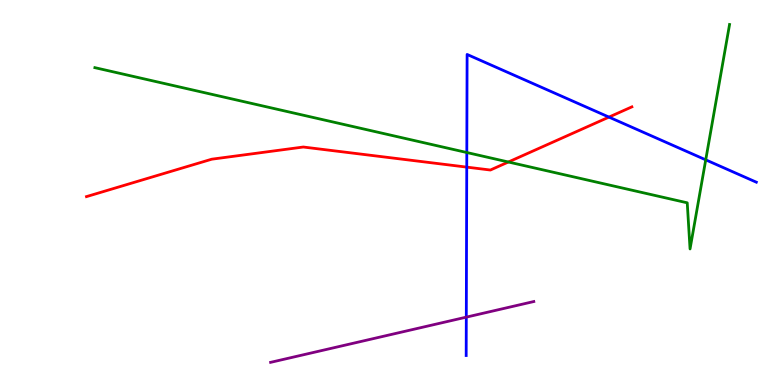[{'lines': ['blue', 'red'], 'intersections': [{'x': 6.02, 'y': 5.66}, {'x': 7.86, 'y': 6.96}]}, {'lines': ['green', 'red'], 'intersections': [{'x': 6.56, 'y': 5.79}]}, {'lines': ['purple', 'red'], 'intersections': []}, {'lines': ['blue', 'green'], 'intersections': [{'x': 6.02, 'y': 6.04}, {'x': 9.11, 'y': 5.85}]}, {'lines': ['blue', 'purple'], 'intersections': [{'x': 6.02, 'y': 1.76}]}, {'lines': ['green', 'purple'], 'intersections': []}]